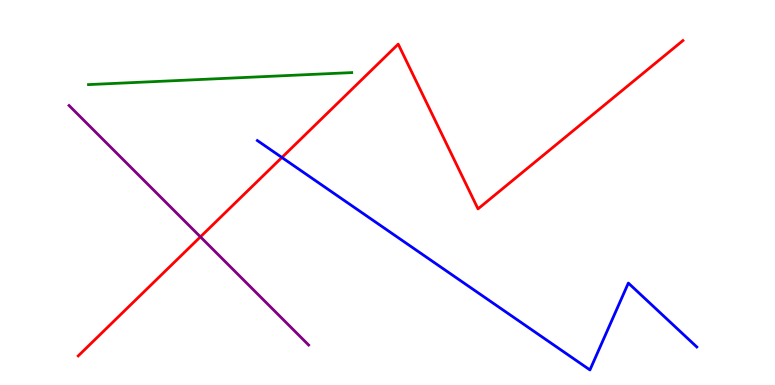[{'lines': ['blue', 'red'], 'intersections': [{'x': 3.64, 'y': 5.91}]}, {'lines': ['green', 'red'], 'intersections': []}, {'lines': ['purple', 'red'], 'intersections': [{'x': 2.59, 'y': 3.85}]}, {'lines': ['blue', 'green'], 'intersections': []}, {'lines': ['blue', 'purple'], 'intersections': []}, {'lines': ['green', 'purple'], 'intersections': []}]